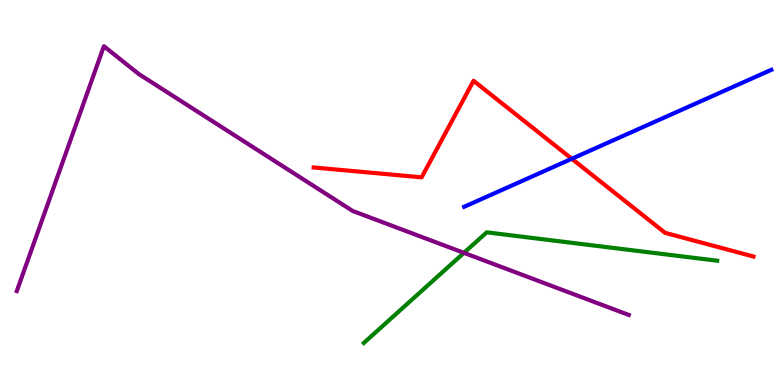[{'lines': ['blue', 'red'], 'intersections': [{'x': 7.38, 'y': 5.88}]}, {'lines': ['green', 'red'], 'intersections': []}, {'lines': ['purple', 'red'], 'intersections': []}, {'lines': ['blue', 'green'], 'intersections': []}, {'lines': ['blue', 'purple'], 'intersections': []}, {'lines': ['green', 'purple'], 'intersections': [{'x': 5.99, 'y': 3.43}]}]